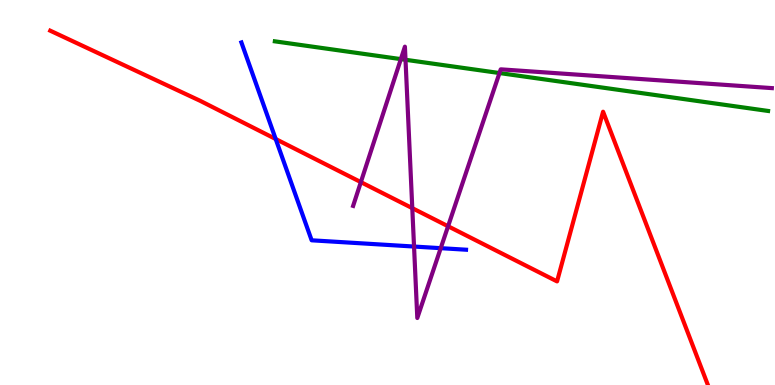[{'lines': ['blue', 'red'], 'intersections': [{'x': 3.56, 'y': 6.39}]}, {'lines': ['green', 'red'], 'intersections': []}, {'lines': ['purple', 'red'], 'intersections': [{'x': 4.66, 'y': 5.27}, {'x': 5.32, 'y': 4.59}, {'x': 5.78, 'y': 4.12}]}, {'lines': ['blue', 'green'], 'intersections': []}, {'lines': ['blue', 'purple'], 'intersections': [{'x': 5.34, 'y': 3.6}, {'x': 5.69, 'y': 3.55}]}, {'lines': ['green', 'purple'], 'intersections': [{'x': 5.17, 'y': 8.46}, {'x': 5.23, 'y': 8.45}, {'x': 6.44, 'y': 8.1}]}]